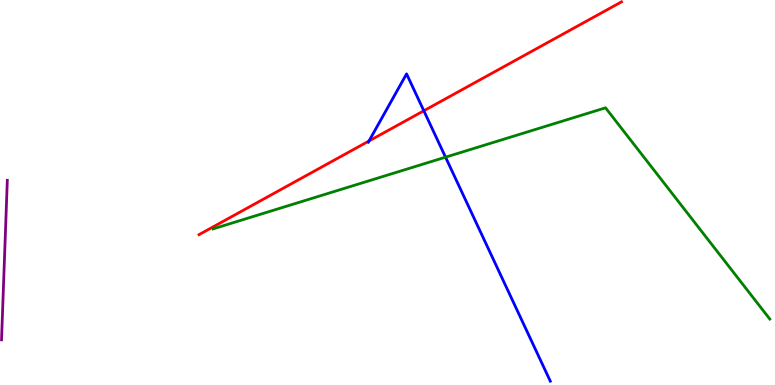[{'lines': ['blue', 'red'], 'intersections': [{'x': 4.76, 'y': 6.34}, {'x': 5.47, 'y': 7.12}]}, {'lines': ['green', 'red'], 'intersections': []}, {'lines': ['purple', 'red'], 'intersections': []}, {'lines': ['blue', 'green'], 'intersections': [{'x': 5.75, 'y': 5.92}]}, {'lines': ['blue', 'purple'], 'intersections': []}, {'lines': ['green', 'purple'], 'intersections': []}]